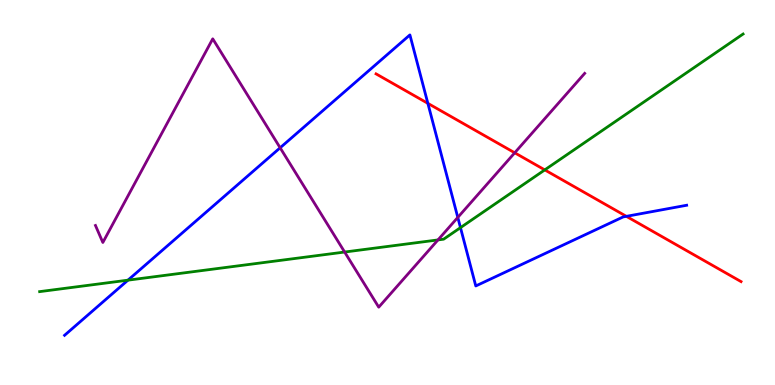[{'lines': ['blue', 'red'], 'intersections': [{'x': 5.52, 'y': 7.32}, {'x': 8.08, 'y': 4.38}]}, {'lines': ['green', 'red'], 'intersections': [{'x': 7.03, 'y': 5.59}]}, {'lines': ['purple', 'red'], 'intersections': [{'x': 6.64, 'y': 6.03}]}, {'lines': ['blue', 'green'], 'intersections': [{'x': 1.65, 'y': 2.72}, {'x': 5.94, 'y': 4.09}]}, {'lines': ['blue', 'purple'], 'intersections': [{'x': 3.61, 'y': 6.16}, {'x': 5.91, 'y': 4.35}]}, {'lines': ['green', 'purple'], 'intersections': [{'x': 4.45, 'y': 3.45}, {'x': 5.65, 'y': 3.77}]}]